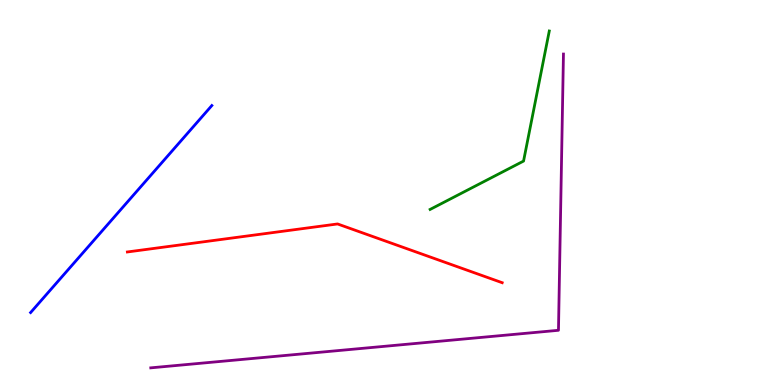[{'lines': ['blue', 'red'], 'intersections': []}, {'lines': ['green', 'red'], 'intersections': []}, {'lines': ['purple', 'red'], 'intersections': []}, {'lines': ['blue', 'green'], 'intersections': []}, {'lines': ['blue', 'purple'], 'intersections': []}, {'lines': ['green', 'purple'], 'intersections': []}]